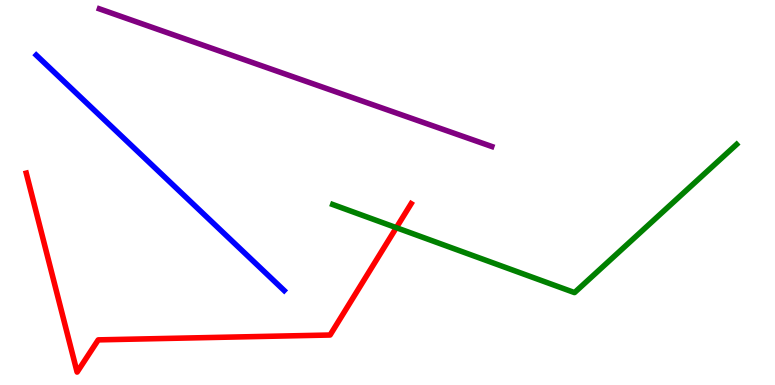[{'lines': ['blue', 'red'], 'intersections': []}, {'lines': ['green', 'red'], 'intersections': [{'x': 5.11, 'y': 4.09}]}, {'lines': ['purple', 'red'], 'intersections': []}, {'lines': ['blue', 'green'], 'intersections': []}, {'lines': ['blue', 'purple'], 'intersections': []}, {'lines': ['green', 'purple'], 'intersections': []}]